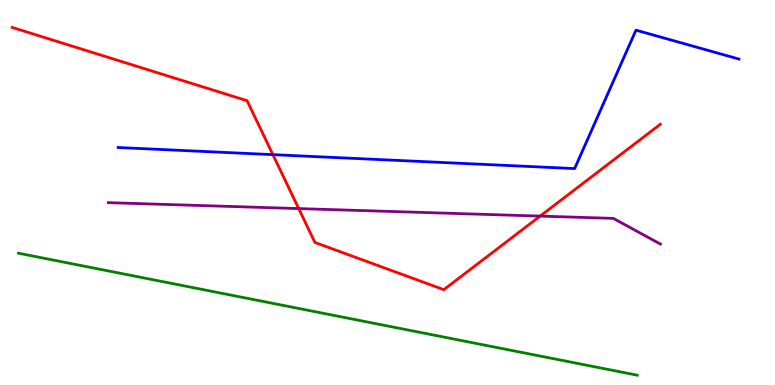[{'lines': ['blue', 'red'], 'intersections': [{'x': 3.52, 'y': 5.98}]}, {'lines': ['green', 'red'], 'intersections': []}, {'lines': ['purple', 'red'], 'intersections': [{'x': 3.85, 'y': 4.58}, {'x': 6.97, 'y': 4.39}]}, {'lines': ['blue', 'green'], 'intersections': []}, {'lines': ['blue', 'purple'], 'intersections': []}, {'lines': ['green', 'purple'], 'intersections': []}]